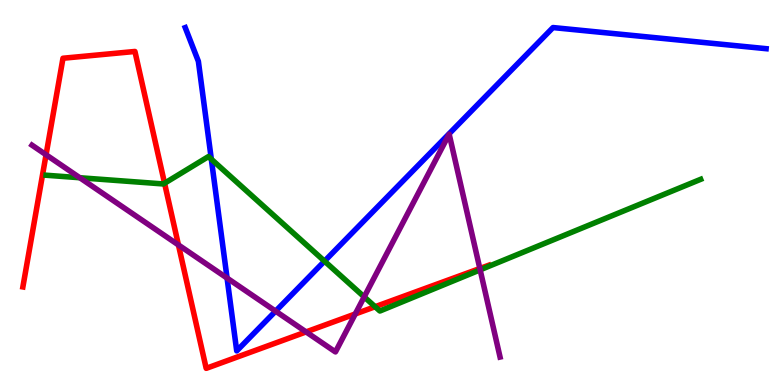[{'lines': ['blue', 'red'], 'intersections': []}, {'lines': ['green', 'red'], 'intersections': [{'x': 2.12, 'y': 5.24}, {'x': 4.84, 'y': 2.03}]}, {'lines': ['purple', 'red'], 'intersections': [{'x': 0.594, 'y': 5.98}, {'x': 2.3, 'y': 3.64}, {'x': 3.95, 'y': 1.38}, {'x': 4.58, 'y': 1.85}, {'x': 6.19, 'y': 3.03}]}, {'lines': ['blue', 'green'], 'intersections': [{'x': 2.73, 'y': 5.86}, {'x': 4.19, 'y': 3.22}]}, {'lines': ['blue', 'purple'], 'intersections': [{'x': 2.93, 'y': 2.78}, {'x': 3.56, 'y': 1.92}]}, {'lines': ['green', 'purple'], 'intersections': [{'x': 1.03, 'y': 5.38}, {'x': 4.7, 'y': 2.29}, {'x': 6.2, 'y': 2.99}]}]